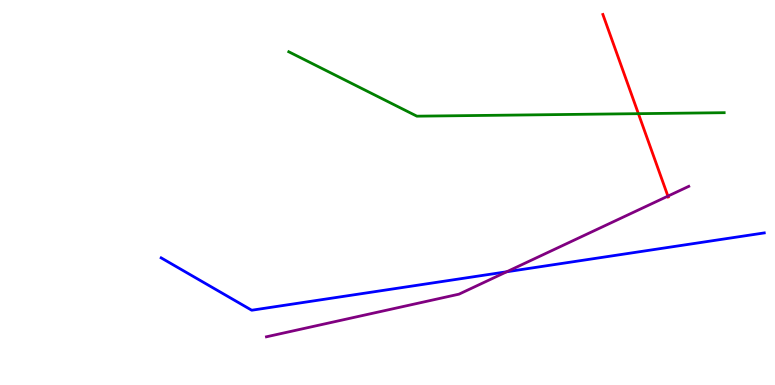[{'lines': ['blue', 'red'], 'intersections': []}, {'lines': ['green', 'red'], 'intersections': [{'x': 8.24, 'y': 7.05}]}, {'lines': ['purple', 'red'], 'intersections': [{'x': 8.62, 'y': 4.91}]}, {'lines': ['blue', 'green'], 'intersections': []}, {'lines': ['blue', 'purple'], 'intersections': [{'x': 6.54, 'y': 2.94}]}, {'lines': ['green', 'purple'], 'intersections': []}]